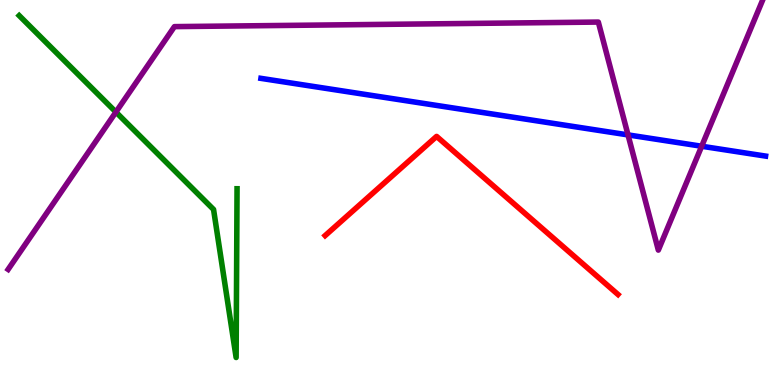[{'lines': ['blue', 'red'], 'intersections': []}, {'lines': ['green', 'red'], 'intersections': []}, {'lines': ['purple', 'red'], 'intersections': []}, {'lines': ['blue', 'green'], 'intersections': []}, {'lines': ['blue', 'purple'], 'intersections': [{'x': 8.1, 'y': 6.5}, {'x': 9.05, 'y': 6.2}]}, {'lines': ['green', 'purple'], 'intersections': [{'x': 1.5, 'y': 7.09}]}]